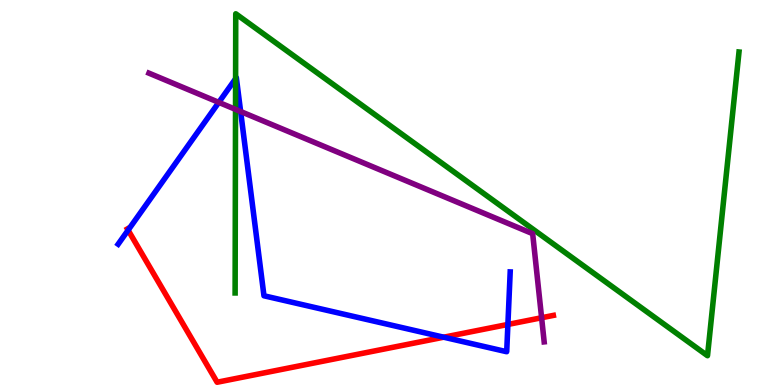[{'lines': ['blue', 'red'], 'intersections': [{'x': 1.65, 'y': 4.02}, {'x': 5.73, 'y': 1.24}, {'x': 6.55, 'y': 1.57}]}, {'lines': ['green', 'red'], 'intersections': []}, {'lines': ['purple', 'red'], 'intersections': [{'x': 6.99, 'y': 1.75}]}, {'lines': ['blue', 'green'], 'intersections': [{'x': 3.04, 'y': 7.96}]}, {'lines': ['blue', 'purple'], 'intersections': [{'x': 2.82, 'y': 7.34}, {'x': 3.1, 'y': 7.1}]}, {'lines': ['green', 'purple'], 'intersections': [{'x': 3.04, 'y': 7.16}]}]